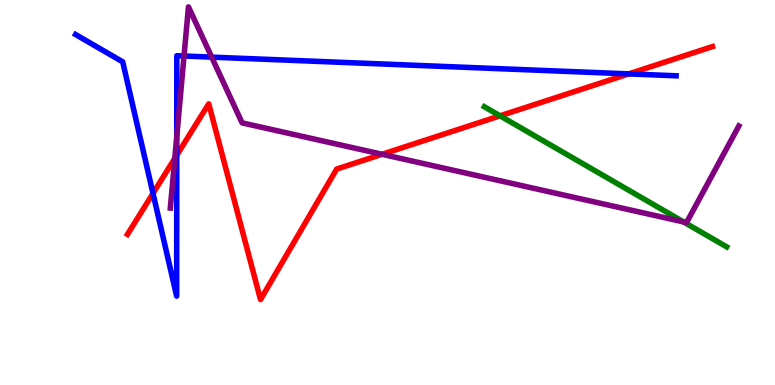[{'lines': ['blue', 'red'], 'intersections': [{'x': 1.97, 'y': 4.98}, {'x': 2.28, 'y': 5.97}, {'x': 8.11, 'y': 8.08}]}, {'lines': ['green', 'red'], 'intersections': [{'x': 6.45, 'y': 6.99}]}, {'lines': ['purple', 'red'], 'intersections': [{'x': 2.26, 'y': 5.89}, {'x': 4.93, 'y': 5.99}]}, {'lines': ['blue', 'green'], 'intersections': []}, {'lines': ['blue', 'purple'], 'intersections': [{'x': 2.28, 'y': 6.45}, {'x': 2.37, 'y': 8.55}, {'x': 2.73, 'y': 8.52}]}, {'lines': ['green', 'purple'], 'intersections': [{'x': 8.82, 'y': 4.24}]}]